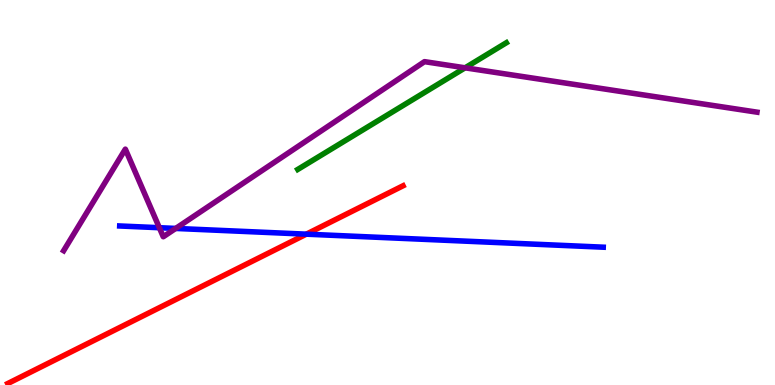[{'lines': ['blue', 'red'], 'intersections': [{'x': 3.95, 'y': 3.92}]}, {'lines': ['green', 'red'], 'intersections': []}, {'lines': ['purple', 'red'], 'intersections': []}, {'lines': ['blue', 'green'], 'intersections': []}, {'lines': ['blue', 'purple'], 'intersections': [{'x': 2.06, 'y': 4.09}, {'x': 2.27, 'y': 4.07}]}, {'lines': ['green', 'purple'], 'intersections': [{'x': 6.0, 'y': 8.24}]}]